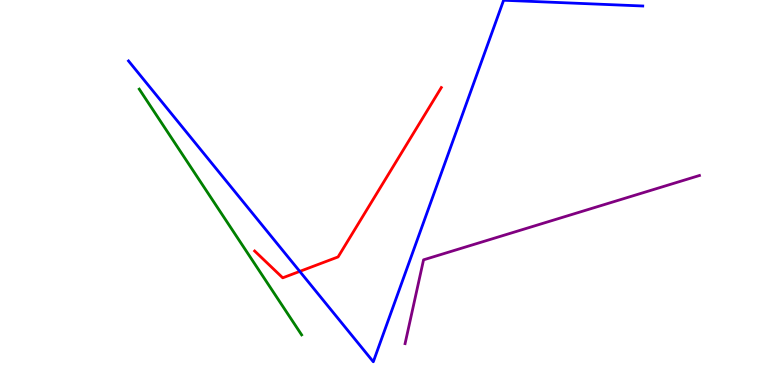[{'lines': ['blue', 'red'], 'intersections': [{'x': 3.87, 'y': 2.95}]}, {'lines': ['green', 'red'], 'intersections': []}, {'lines': ['purple', 'red'], 'intersections': []}, {'lines': ['blue', 'green'], 'intersections': []}, {'lines': ['blue', 'purple'], 'intersections': []}, {'lines': ['green', 'purple'], 'intersections': []}]